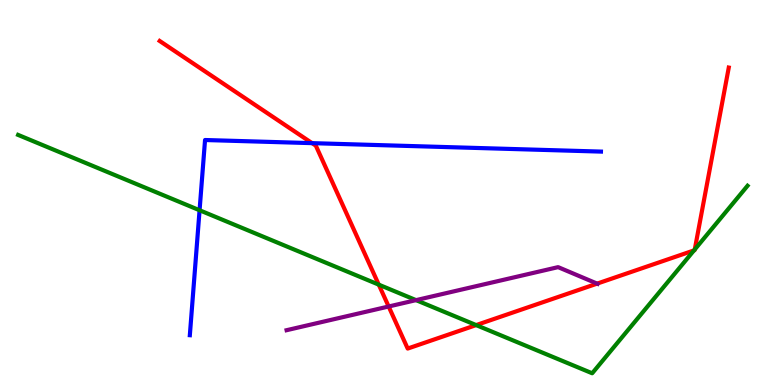[{'lines': ['blue', 'red'], 'intersections': [{'x': 4.03, 'y': 6.28}]}, {'lines': ['green', 'red'], 'intersections': [{'x': 4.89, 'y': 2.61}, {'x': 6.14, 'y': 1.56}, {'x': 8.95, 'y': 3.5}, {'x': 8.96, 'y': 3.52}]}, {'lines': ['purple', 'red'], 'intersections': [{'x': 5.01, 'y': 2.04}, {'x': 7.7, 'y': 2.63}]}, {'lines': ['blue', 'green'], 'intersections': [{'x': 2.58, 'y': 4.54}]}, {'lines': ['blue', 'purple'], 'intersections': []}, {'lines': ['green', 'purple'], 'intersections': [{'x': 5.37, 'y': 2.2}]}]